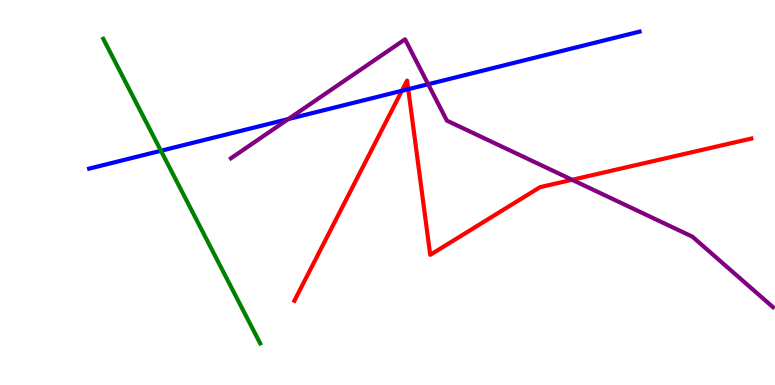[{'lines': ['blue', 'red'], 'intersections': [{'x': 5.19, 'y': 7.64}, {'x': 5.27, 'y': 7.68}]}, {'lines': ['green', 'red'], 'intersections': []}, {'lines': ['purple', 'red'], 'intersections': [{'x': 7.38, 'y': 5.33}]}, {'lines': ['blue', 'green'], 'intersections': [{'x': 2.08, 'y': 6.08}]}, {'lines': ['blue', 'purple'], 'intersections': [{'x': 3.72, 'y': 6.91}, {'x': 5.52, 'y': 7.81}]}, {'lines': ['green', 'purple'], 'intersections': []}]